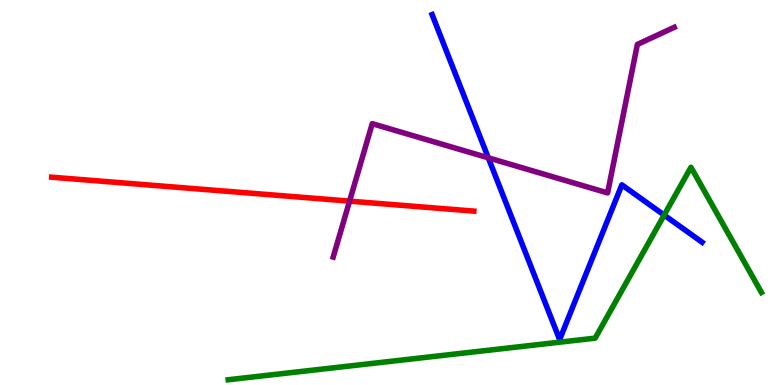[{'lines': ['blue', 'red'], 'intersections': []}, {'lines': ['green', 'red'], 'intersections': []}, {'lines': ['purple', 'red'], 'intersections': [{'x': 4.51, 'y': 4.78}]}, {'lines': ['blue', 'green'], 'intersections': [{'x': 8.57, 'y': 4.41}]}, {'lines': ['blue', 'purple'], 'intersections': [{'x': 6.3, 'y': 5.9}]}, {'lines': ['green', 'purple'], 'intersections': []}]